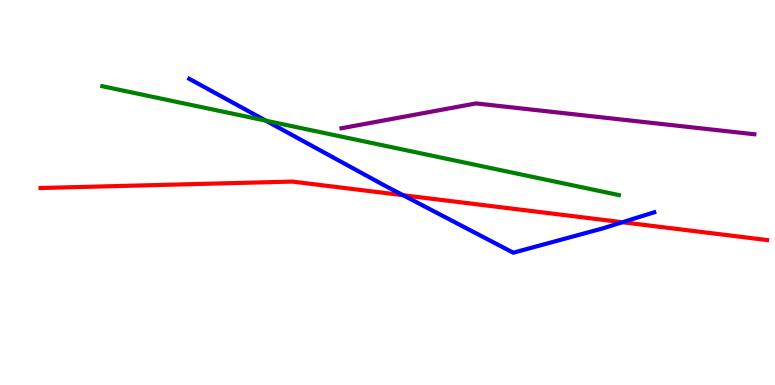[{'lines': ['blue', 'red'], 'intersections': [{'x': 5.2, 'y': 4.93}, {'x': 8.03, 'y': 4.23}]}, {'lines': ['green', 'red'], 'intersections': []}, {'lines': ['purple', 'red'], 'intersections': []}, {'lines': ['blue', 'green'], 'intersections': [{'x': 3.43, 'y': 6.87}]}, {'lines': ['blue', 'purple'], 'intersections': []}, {'lines': ['green', 'purple'], 'intersections': []}]